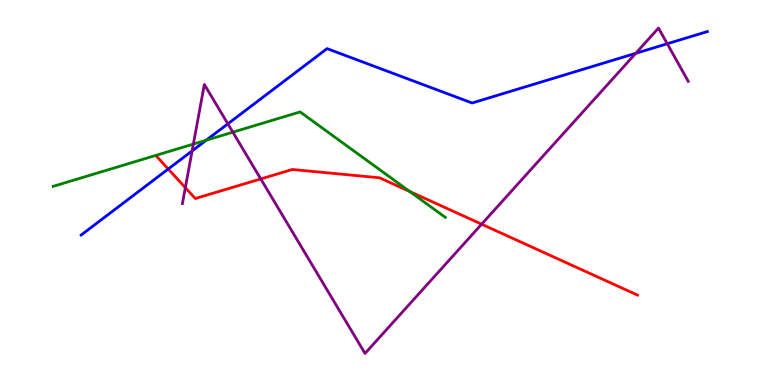[{'lines': ['blue', 'red'], 'intersections': [{'x': 2.17, 'y': 5.61}]}, {'lines': ['green', 'red'], 'intersections': [{'x': 5.29, 'y': 5.03}]}, {'lines': ['purple', 'red'], 'intersections': [{'x': 2.39, 'y': 5.13}, {'x': 3.36, 'y': 5.35}, {'x': 6.21, 'y': 4.18}]}, {'lines': ['blue', 'green'], 'intersections': [{'x': 2.66, 'y': 6.36}]}, {'lines': ['blue', 'purple'], 'intersections': [{'x': 2.48, 'y': 6.08}, {'x': 2.94, 'y': 6.78}, {'x': 8.2, 'y': 8.62}, {'x': 8.61, 'y': 8.86}]}, {'lines': ['green', 'purple'], 'intersections': [{'x': 2.5, 'y': 6.26}, {'x': 3.0, 'y': 6.57}]}]